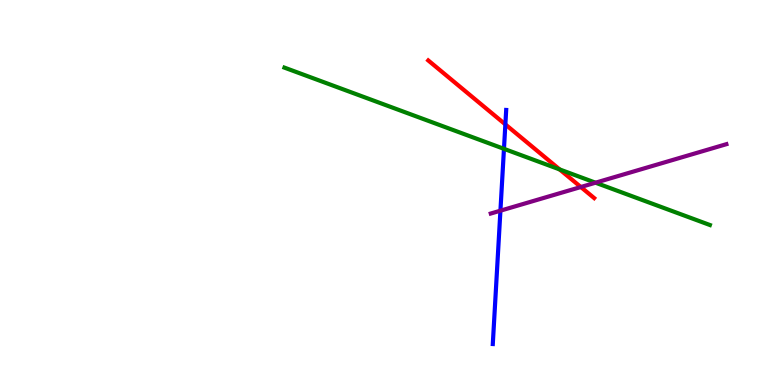[{'lines': ['blue', 'red'], 'intersections': [{'x': 6.52, 'y': 6.77}]}, {'lines': ['green', 'red'], 'intersections': [{'x': 7.22, 'y': 5.6}]}, {'lines': ['purple', 'red'], 'intersections': [{'x': 7.49, 'y': 5.14}]}, {'lines': ['blue', 'green'], 'intersections': [{'x': 6.5, 'y': 6.13}]}, {'lines': ['blue', 'purple'], 'intersections': [{'x': 6.46, 'y': 4.53}]}, {'lines': ['green', 'purple'], 'intersections': [{'x': 7.68, 'y': 5.25}]}]